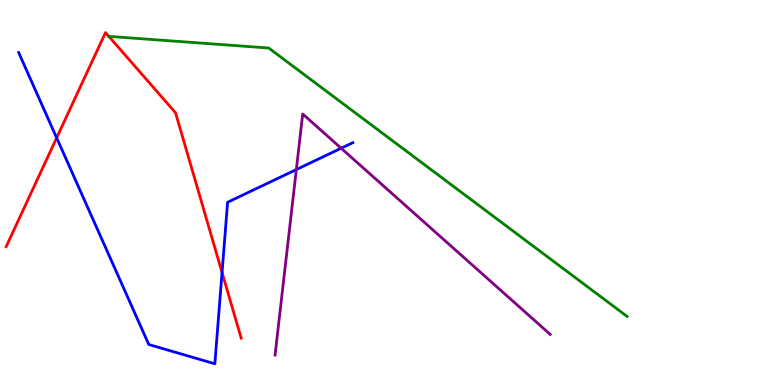[{'lines': ['blue', 'red'], 'intersections': [{'x': 0.731, 'y': 6.42}, {'x': 2.87, 'y': 2.92}]}, {'lines': ['green', 'red'], 'intersections': [{'x': 1.4, 'y': 9.06}]}, {'lines': ['purple', 'red'], 'intersections': []}, {'lines': ['blue', 'green'], 'intersections': []}, {'lines': ['blue', 'purple'], 'intersections': [{'x': 3.82, 'y': 5.6}, {'x': 4.4, 'y': 6.15}]}, {'lines': ['green', 'purple'], 'intersections': []}]